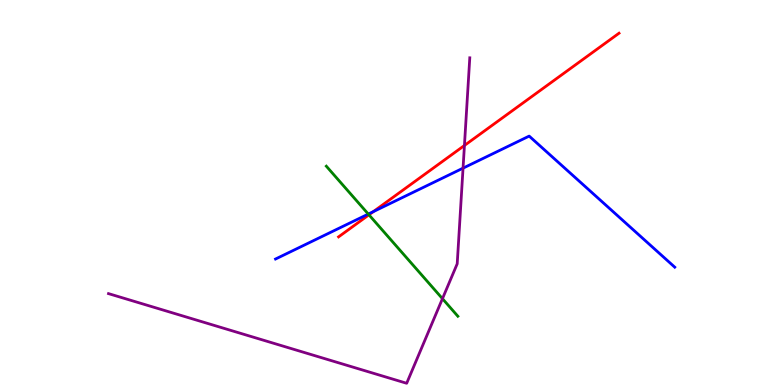[{'lines': ['blue', 'red'], 'intersections': [{'x': 4.82, 'y': 4.5}]}, {'lines': ['green', 'red'], 'intersections': [{'x': 4.76, 'y': 4.42}]}, {'lines': ['purple', 'red'], 'intersections': [{'x': 5.99, 'y': 6.22}]}, {'lines': ['blue', 'green'], 'intersections': [{'x': 4.75, 'y': 4.44}]}, {'lines': ['blue', 'purple'], 'intersections': [{'x': 5.97, 'y': 5.63}]}, {'lines': ['green', 'purple'], 'intersections': [{'x': 5.71, 'y': 2.24}]}]